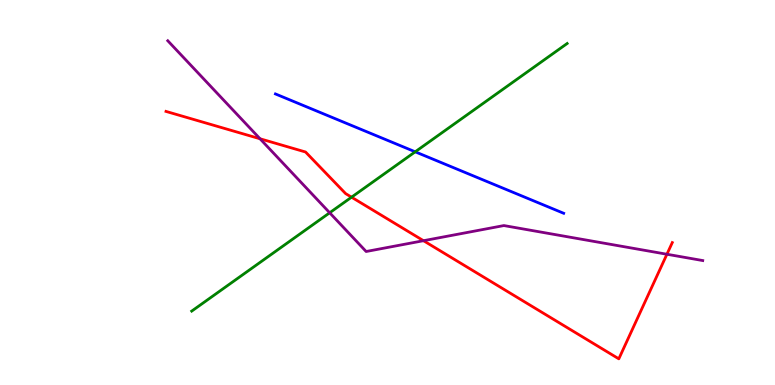[{'lines': ['blue', 'red'], 'intersections': []}, {'lines': ['green', 'red'], 'intersections': [{'x': 4.54, 'y': 4.88}]}, {'lines': ['purple', 'red'], 'intersections': [{'x': 3.36, 'y': 6.4}, {'x': 5.46, 'y': 3.75}, {'x': 8.61, 'y': 3.4}]}, {'lines': ['blue', 'green'], 'intersections': [{'x': 5.36, 'y': 6.06}]}, {'lines': ['blue', 'purple'], 'intersections': []}, {'lines': ['green', 'purple'], 'intersections': [{'x': 4.25, 'y': 4.47}]}]